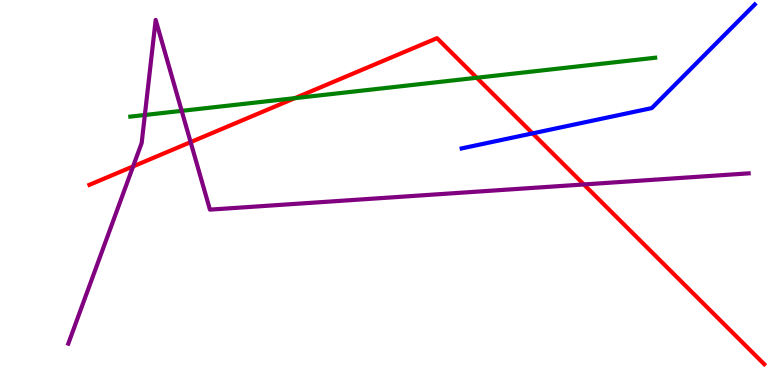[{'lines': ['blue', 'red'], 'intersections': [{'x': 6.87, 'y': 6.54}]}, {'lines': ['green', 'red'], 'intersections': [{'x': 3.8, 'y': 7.45}, {'x': 6.15, 'y': 7.98}]}, {'lines': ['purple', 'red'], 'intersections': [{'x': 1.72, 'y': 5.68}, {'x': 2.46, 'y': 6.31}, {'x': 7.53, 'y': 5.21}]}, {'lines': ['blue', 'green'], 'intersections': []}, {'lines': ['blue', 'purple'], 'intersections': []}, {'lines': ['green', 'purple'], 'intersections': [{'x': 1.87, 'y': 7.01}, {'x': 2.34, 'y': 7.12}]}]